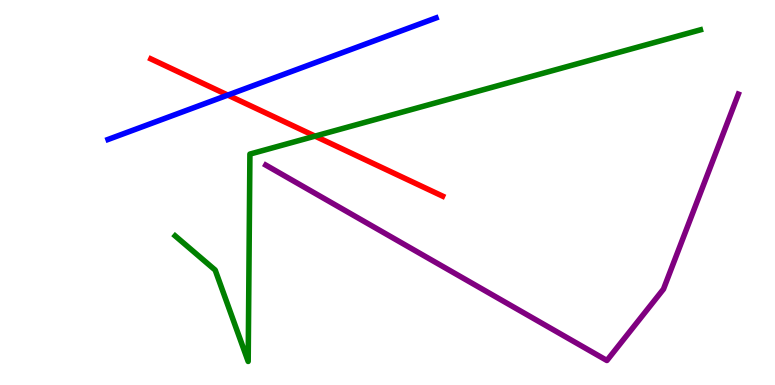[{'lines': ['blue', 'red'], 'intersections': [{'x': 2.94, 'y': 7.53}]}, {'lines': ['green', 'red'], 'intersections': [{'x': 4.07, 'y': 6.46}]}, {'lines': ['purple', 'red'], 'intersections': []}, {'lines': ['blue', 'green'], 'intersections': []}, {'lines': ['blue', 'purple'], 'intersections': []}, {'lines': ['green', 'purple'], 'intersections': []}]